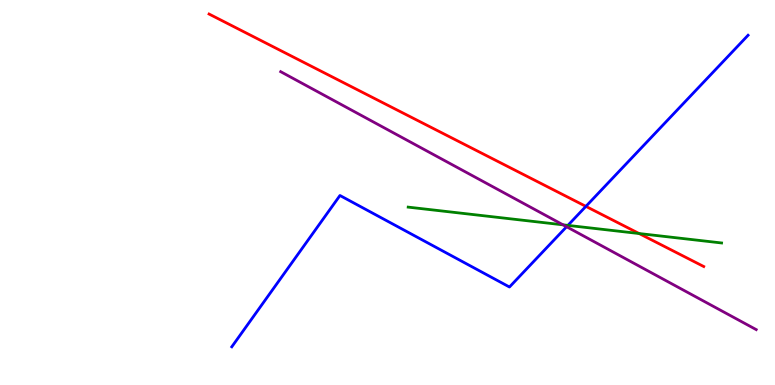[{'lines': ['blue', 'red'], 'intersections': [{'x': 7.56, 'y': 4.64}]}, {'lines': ['green', 'red'], 'intersections': [{'x': 8.25, 'y': 3.93}]}, {'lines': ['purple', 'red'], 'intersections': []}, {'lines': ['blue', 'green'], 'intersections': [{'x': 7.33, 'y': 4.15}]}, {'lines': ['blue', 'purple'], 'intersections': [{'x': 7.31, 'y': 4.11}]}, {'lines': ['green', 'purple'], 'intersections': [{'x': 7.27, 'y': 4.16}]}]